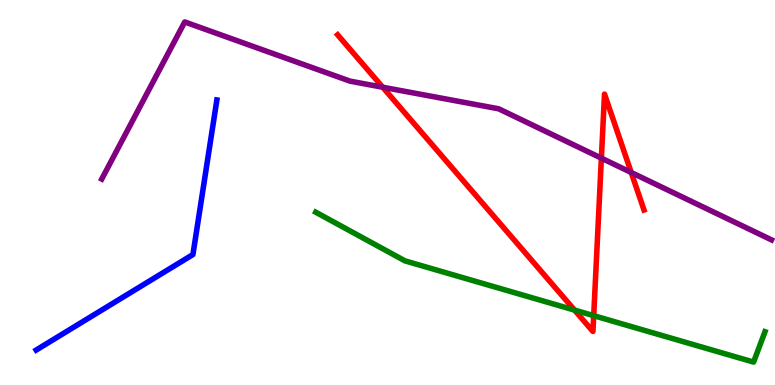[{'lines': ['blue', 'red'], 'intersections': []}, {'lines': ['green', 'red'], 'intersections': [{'x': 7.41, 'y': 1.95}, {'x': 7.66, 'y': 1.8}]}, {'lines': ['purple', 'red'], 'intersections': [{'x': 4.94, 'y': 7.73}, {'x': 7.76, 'y': 5.89}, {'x': 8.14, 'y': 5.52}]}, {'lines': ['blue', 'green'], 'intersections': []}, {'lines': ['blue', 'purple'], 'intersections': []}, {'lines': ['green', 'purple'], 'intersections': []}]